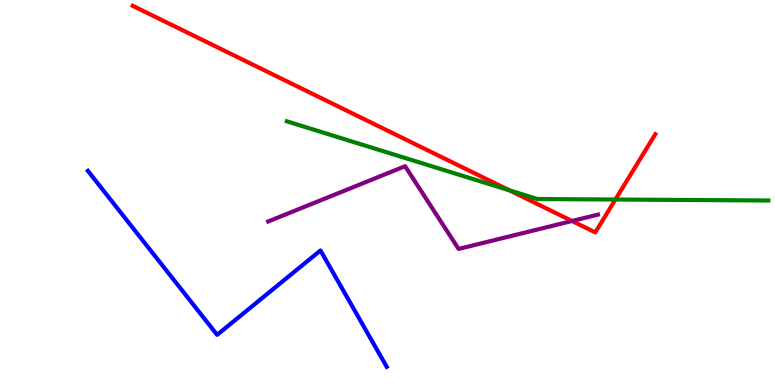[{'lines': ['blue', 'red'], 'intersections': []}, {'lines': ['green', 'red'], 'intersections': [{'x': 6.57, 'y': 5.06}, {'x': 7.94, 'y': 4.82}]}, {'lines': ['purple', 'red'], 'intersections': [{'x': 7.38, 'y': 4.26}]}, {'lines': ['blue', 'green'], 'intersections': []}, {'lines': ['blue', 'purple'], 'intersections': []}, {'lines': ['green', 'purple'], 'intersections': []}]